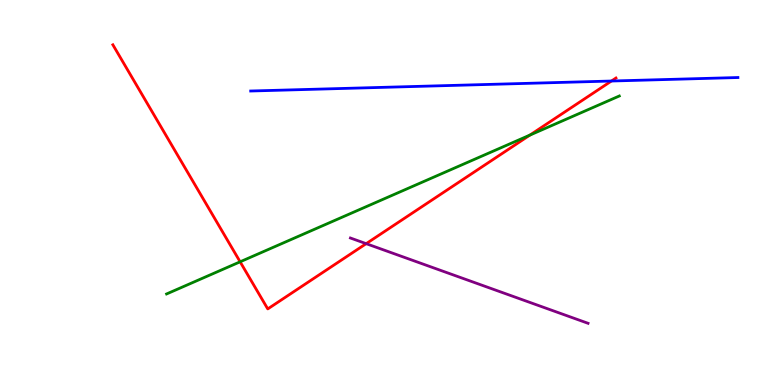[{'lines': ['blue', 'red'], 'intersections': [{'x': 7.89, 'y': 7.9}]}, {'lines': ['green', 'red'], 'intersections': [{'x': 3.1, 'y': 3.2}, {'x': 6.84, 'y': 6.49}]}, {'lines': ['purple', 'red'], 'intersections': [{'x': 4.72, 'y': 3.67}]}, {'lines': ['blue', 'green'], 'intersections': []}, {'lines': ['blue', 'purple'], 'intersections': []}, {'lines': ['green', 'purple'], 'intersections': []}]